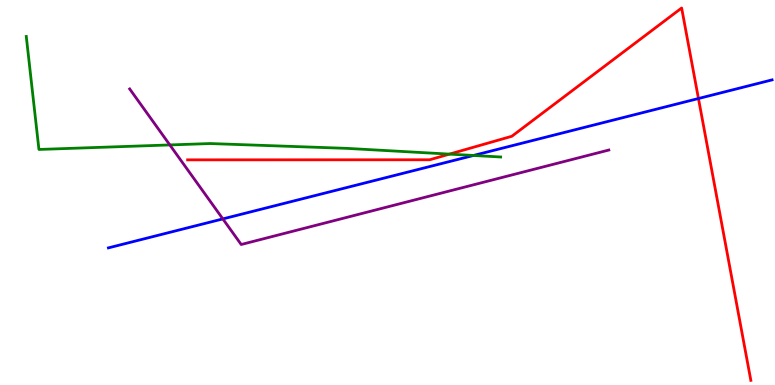[{'lines': ['blue', 'red'], 'intersections': [{'x': 9.01, 'y': 7.44}]}, {'lines': ['green', 'red'], 'intersections': [{'x': 5.8, 'y': 6.0}]}, {'lines': ['purple', 'red'], 'intersections': []}, {'lines': ['blue', 'green'], 'intersections': [{'x': 6.11, 'y': 5.96}]}, {'lines': ['blue', 'purple'], 'intersections': [{'x': 2.88, 'y': 4.31}]}, {'lines': ['green', 'purple'], 'intersections': [{'x': 2.19, 'y': 6.24}]}]